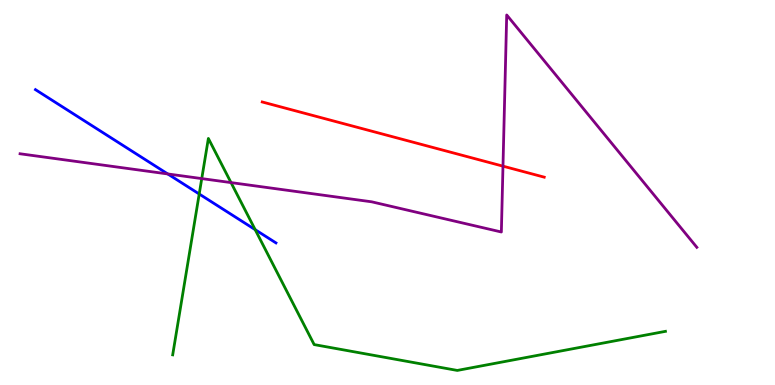[{'lines': ['blue', 'red'], 'intersections': []}, {'lines': ['green', 'red'], 'intersections': []}, {'lines': ['purple', 'red'], 'intersections': [{'x': 6.49, 'y': 5.68}]}, {'lines': ['blue', 'green'], 'intersections': [{'x': 2.57, 'y': 4.96}, {'x': 3.29, 'y': 4.03}]}, {'lines': ['blue', 'purple'], 'intersections': [{'x': 2.16, 'y': 5.48}]}, {'lines': ['green', 'purple'], 'intersections': [{'x': 2.6, 'y': 5.36}, {'x': 2.98, 'y': 5.26}]}]